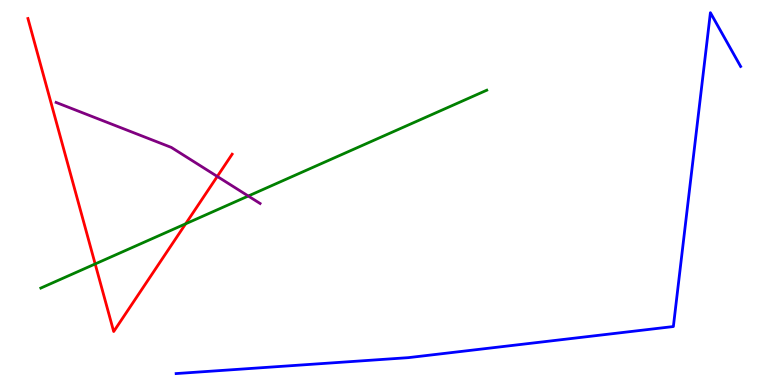[{'lines': ['blue', 'red'], 'intersections': []}, {'lines': ['green', 'red'], 'intersections': [{'x': 1.23, 'y': 3.14}, {'x': 2.4, 'y': 4.19}]}, {'lines': ['purple', 'red'], 'intersections': [{'x': 2.8, 'y': 5.42}]}, {'lines': ['blue', 'green'], 'intersections': []}, {'lines': ['blue', 'purple'], 'intersections': []}, {'lines': ['green', 'purple'], 'intersections': [{'x': 3.2, 'y': 4.91}]}]